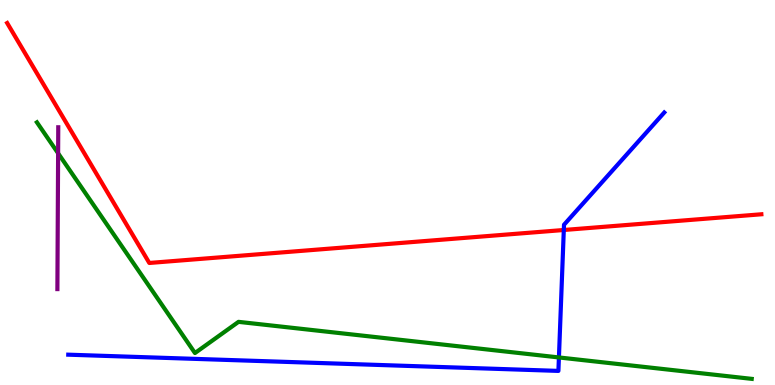[{'lines': ['blue', 'red'], 'intersections': [{'x': 7.27, 'y': 4.03}]}, {'lines': ['green', 'red'], 'intersections': []}, {'lines': ['purple', 'red'], 'intersections': []}, {'lines': ['blue', 'green'], 'intersections': [{'x': 7.21, 'y': 0.716}]}, {'lines': ['blue', 'purple'], 'intersections': []}, {'lines': ['green', 'purple'], 'intersections': [{'x': 0.75, 'y': 6.02}]}]